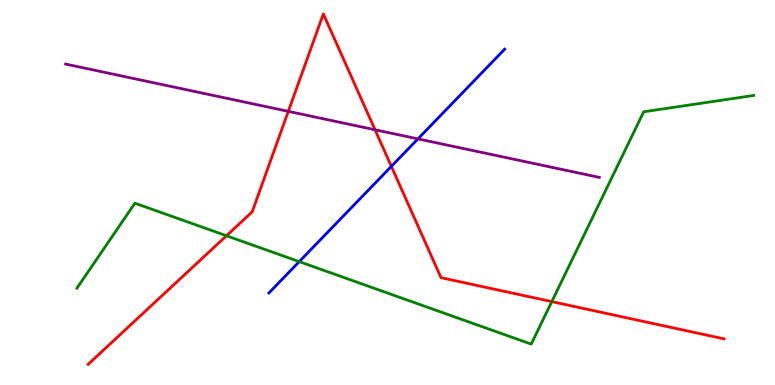[{'lines': ['blue', 'red'], 'intersections': [{'x': 5.05, 'y': 5.68}]}, {'lines': ['green', 'red'], 'intersections': [{'x': 2.92, 'y': 3.88}, {'x': 7.12, 'y': 2.17}]}, {'lines': ['purple', 'red'], 'intersections': [{'x': 3.72, 'y': 7.11}, {'x': 4.84, 'y': 6.63}]}, {'lines': ['blue', 'green'], 'intersections': [{'x': 3.86, 'y': 3.2}]}, {'lines': ['blue', 'purple'], 'intersections': [{'x': 5.39, 'y': 6.39}]}, {'lines': ['green', 'purple'], 'intersections': []}]